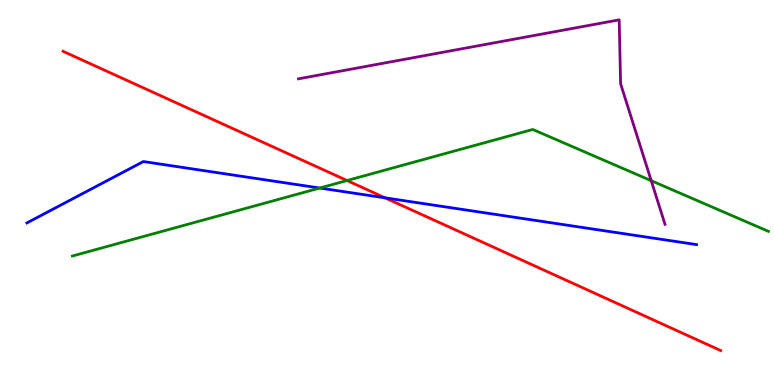[{'lines': ['blue', 'red'], 'intersections': [{'x': 4.97, 'y': 4.86}]}, {'lines': ['green', 'red'], 'intersections': [{'x': 4.48, 'y': 5.31}]}, {'lines': ['purple', 'red'], 'intersections': []}, {'lines': ['blue', 'green'], 'intersections': [{'x': 4.13, 'y': 5.12}]}, {'lines': ['blue', 'purple'], 'intersections': []}, {'lines': ['green', 'purple'], 'intersections': [{'x': 8.4, 'y': 5.31}]}]